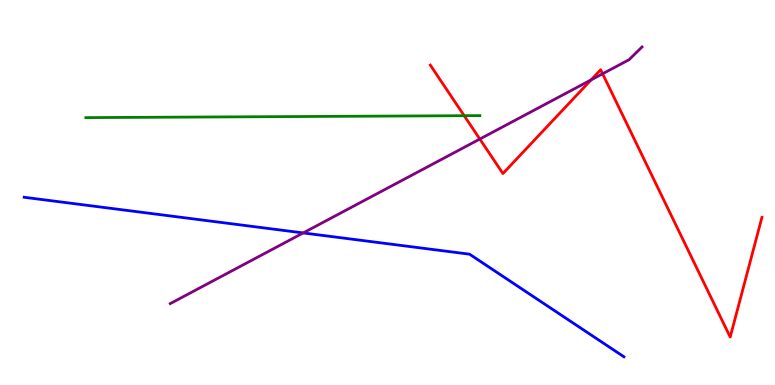[{'lines': ['blue', 'red'], 'intersections': []}, {'lines': ['green', 'red'], 'intersections': [{'x': 5.99, 'y': 6.99}]}, {'lines': ['purple', 'red'], 'intersections': [{'x': 6.19, 'y': 6.39}, {'x': 7.63, 'y': 7.92}, {'x': 7.78, 'y': 8.08}]}, {'lines': ['blue', 'green'], 'intersections': []}, {'lines': ['blue', 'purple'], 'intersections': [{'x': 3.91, 'y': 3.95}]}, {'lines': ['green', 'purple'], 'intersections': []}]